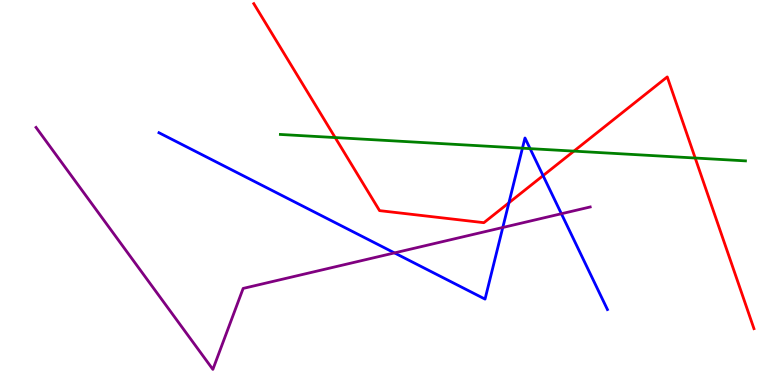[{'lines': ['blue', 'red'], 'intersections': [{'x': 6.57, 'y': 4.73}, {'x': 7.01, 'y': 5.44}]}, {'lines': ['green', 'red'], 'intersections': [{'x': 4.32, 'y': 6.43}, {'x': 7.41, 'y': 6.07}, {'x': 8.97, 'y': 5.9}]}, {'lines': ['purple', 'red'], 'intersections': []}, {'lines': ['blue', 'green'], 'intersections': [{'x': 6.74, 'y': 6.15}, {'x': 6.84, 'y': 6.14}]}, {'lines': ['blue', 'purple'], 'intersections': [{'x': 5.09, 'y': 3.43}, {'x': 6.49, 'y': 4.09}, {'x': 7.24, 'y': 4.45}]}, {'lines': ['green', 'purple'], 'intersections': []}]